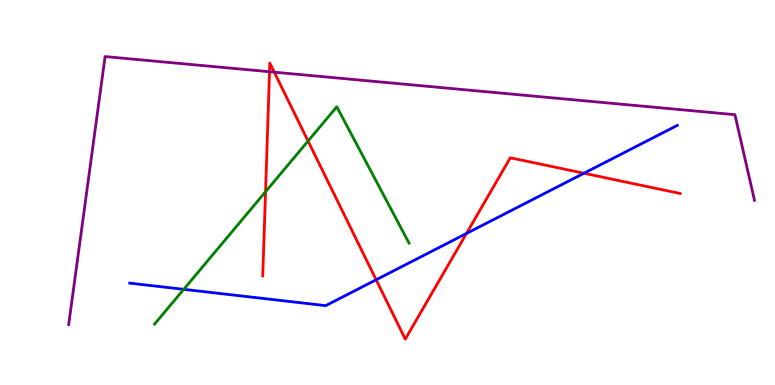[{'lines': ['blue', 'red'], 'intersections': [{'x': 4.85, 'y': 2.73}, {'x': 6.02, 'y': 3.94}, {'x': 7.53, 'y': 5.5}]}, {'lines': ['green', 'red'], 'intersections': [{'x': 3.43, 'y': 5.02}, {'x': 3.97, 'y': 6.34}]}, {'lines': ['purple', 'red'], 'intersections': [{'x': 3.48, 'y': 8.14}, {'x': 3.54, 'y': 8.13}]}, {'lines': ['blue', 'green'], 'intersections': [{'x': 2.37, 'y': 2.48}]}, {'lines': ['blue', 'purple'], 'intersections': []}, {'lines': ['green', 'purple'], 'intersections': []}]